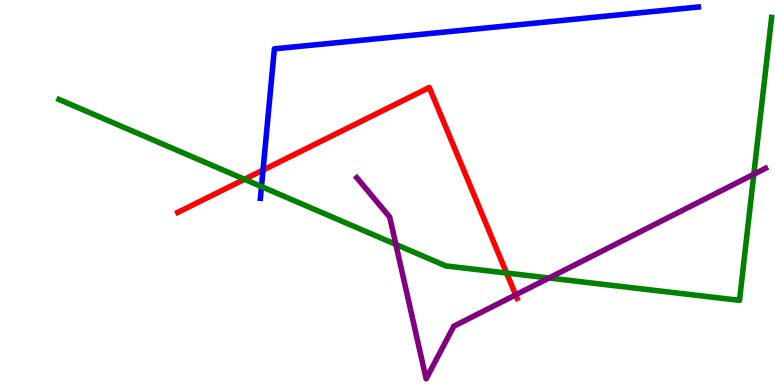[{'lines': ['blue', 'red'], 'intersections': [{'x': 3.39, 'y': 5.58}]}, {'lines': ['green', 'red'], 'intersections': [{'x': 3.15, 'y': 5.34}, {'x': 6.54, 'y': 2.91}]}, {'lines': ['purple', 'red'], 'intersections': [{'x': 6.65, 'y': 2.34}]}, {'lines': ['blue', 'green'], 'intersections': [{'x': 3.37, 'y': 5.15}]}, {'lines': ['blue', 'purple'], 'intersections': []}, {'lines': ['green', 'purple'], 'intersections': [{'x': 5.11, 'y': 3.65}, {'x': 7.08, 'y': 2.78}, {'x': 9.73, 'y': 5.47}]}]